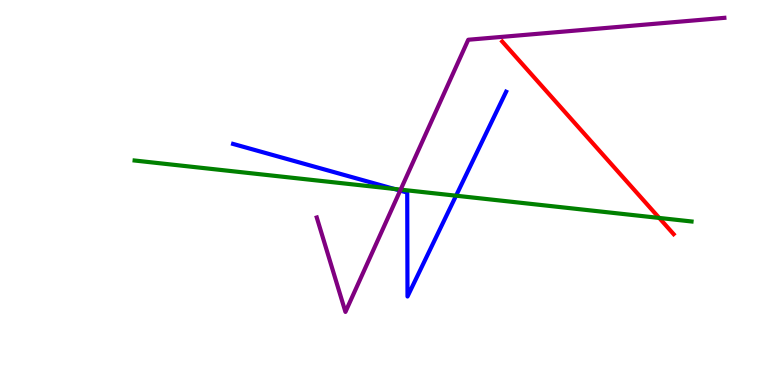[{'lines': ['blue', 'red'], 'intersections': []}, {'lines': ['green', 'red'], 'intersections': [{'x': 8.51, 'y': 4.34}]}, {'lines': ['purple', 'red'], 'intersections': []}, {'lines': ['blue', 'green'], 'intersections': [{'x': 5.09, 'y': 5.09}, {'x': 5.88, 'y': 4.92}]}, {'lines': ['blue', 'purple'], 'intersections': [{'x': 5.16, 'y': 5.05}]}, {'lines': ['green', 'purple'], 'intersections': [{'x': 5.17, 'y': 5.07}]}]